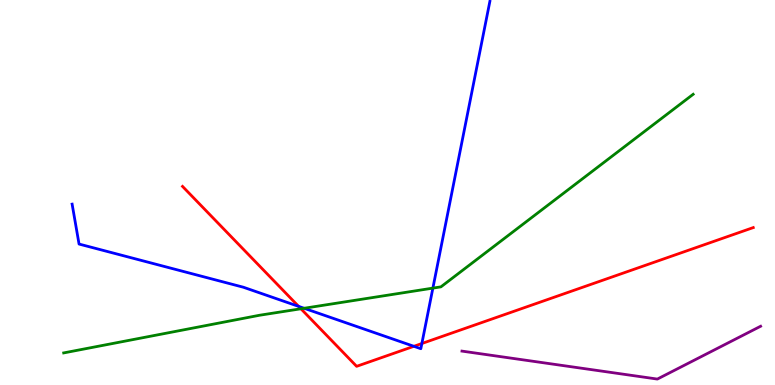[{'lines': ['blue', 'red'], 'intersections': [{'x': 3.85, 'y': 2.04}, {'x': 5.34, 'y': 1.01}, {'x': 5.44, 'y': 1.08}]}, {'lines': ['green', 'red'], 'intersections': [{'x': 3.88, 'y': 1.98}]}, {'lines': ['purple', 'red'], 'intersections': []}, {'lines': ['blue', 'green'], 'intersections': [{'x': 3.92, 'y': 1.99}, {'x': 5.59, 'y': 2.52}]}, {'lines': ['blue', 'purple'], 'intersections': []}, {'lines': ['green', 'purple'], 'intersections': []}]